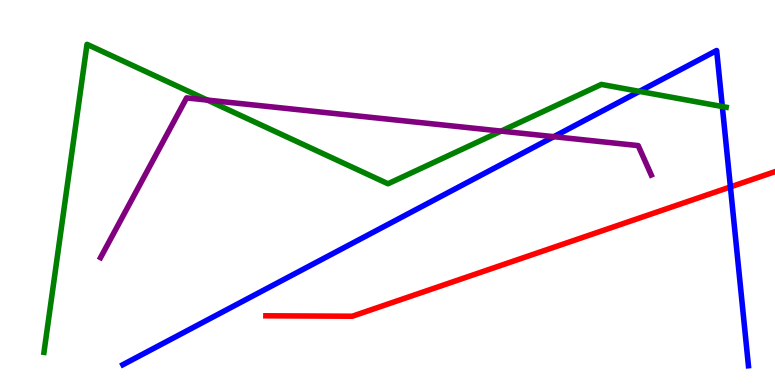[{'lines': ['blue', 'red'], 'intersections': [{'x': 9.42, 'y': 5.14}]}, {'lines': ['green', 'red'], 'intersections': []}, {'lines': ['purple', 'red'], 'intersections': []}, {'lines': ['blue', 'green'], 'intersections': [{'x': 8.25, 'y': 7.63}, {'x': 9.32, 'y': 7.23}]}, {'lines': ['blue', 'purple'], 'intersections': [{'x': 7.15, 'y': 6.45}]}, {'lines': ['green', 'purple'], 'intersections': [{'x': 2.68, 'y': 7.4}, {'x': 6.47, 'y': 6.59}]}]